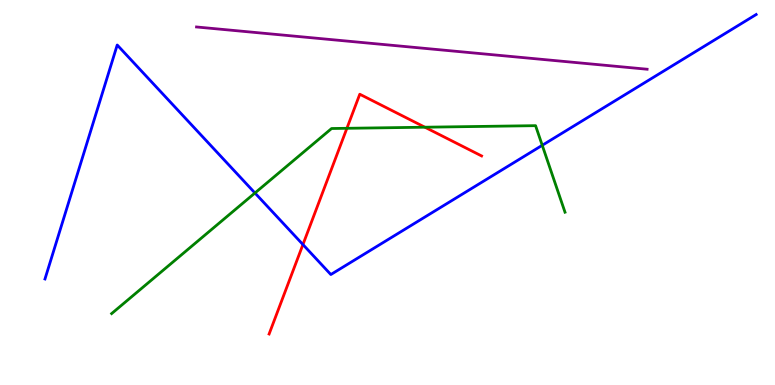[{'lines': ['blue', 'red'], 'intersections': [{'x': 3.91, 'y': 3.65}]}, {'lines': ['green', 'red'], 'intersections': [{'x': 4.48, 'y': 6.67}, {'x': 5.48, 'y': 6.7}]}, {'lines': ['purple', 'red'], 'intersections': []}, {'lines': ['blue', 'green'], 'intersections': [{'x': 3.29, 'y': 4.99}, {'x': 7.0, 'y': 6.23}]}, {'lines': ['blue', 'purple'], 'intersections': []}, {'lines': ['green', 'purple'], 'intersections': []}]